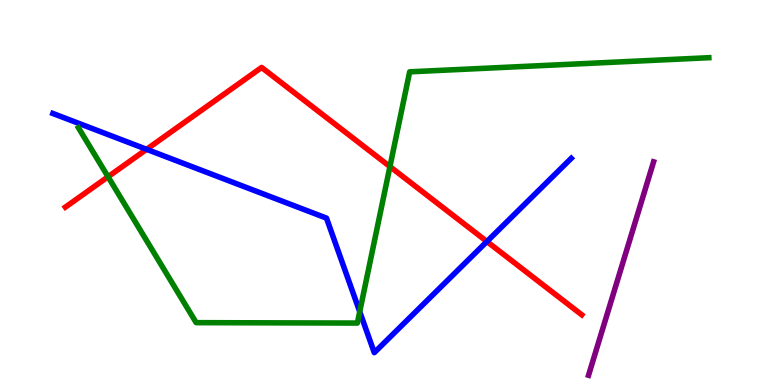[{'lines': ['blue', 'red'], 'intersections': [{'x': 1.89, 'y': 6.12}, {'x': 6.28, 'y': 3.73}]}, {'lines': ['green', 'red'], 'intersections': [{'x': 1.39, 'y': 5.41}, {'x': 5.03, 'y': 5.67}]}, {'lines': ['purple', 'red'], 'intersections': []}, {'lines': ['blue', 'green'], 'intersections': [{'x': 4.64, 'y': 1.9}]}, {'lines': ['blue', 'purple'], 'intersections': []}, {'lines': ['green', 'purple'], 'intersections': []}]